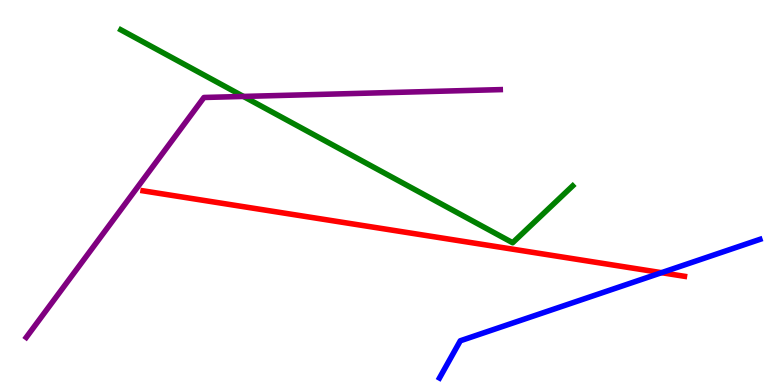[{'lines': ['blue', 'red'], 'intersections': [{'x': 8.54, 'y': 2.92}]}, {'lines': ['green', 'red'], 'intersections': []}, {'lines': ['purple', 'red'], 'intersections': []}, {'lines': ['blue', 'green'], 'intersections': []}, {'lines': ['blue', 'purple'], 'intersections': []}, {'lines': ['green', 'purple'], 'intersections': [{'x': 3.14, 'y': 7.5}]}]